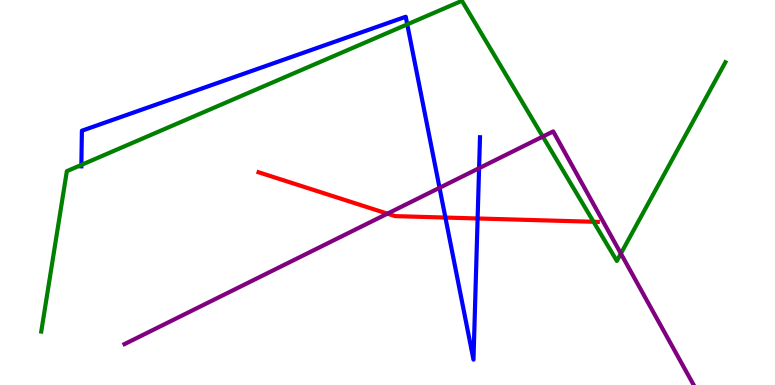[{'lines': ['blue', 'red'], 'intersections': [{'x': 5.75, 'y': 4.35}, {'x': 6.16, 'y': 4.33}]}, {'lines': ['green', 'red'], 'intersections': [{'x': 7.66, 'y': 4.24}]}, {'lines': ['purple', 'red'], 'intersections': [{'x': 5.0, 'y': 4.45}]}, {'lines': ['blue', 'green'], 'intersections': [{'x': 1.05, 'y': 5.72}, {'x': 5.25, 'y': 9.37}]}, {'lines': ['blue', 'purple'], 'intersections': [{'x': 5.67, 'y': 5.12}, {'x': 6.18, 'y': 5.63}]}, {'lines': ['green', 'purple'], 'intersections': [{'x': 7.0, 'y': 6.45}, {'x': 8.01, 'y': 3.41}]}]